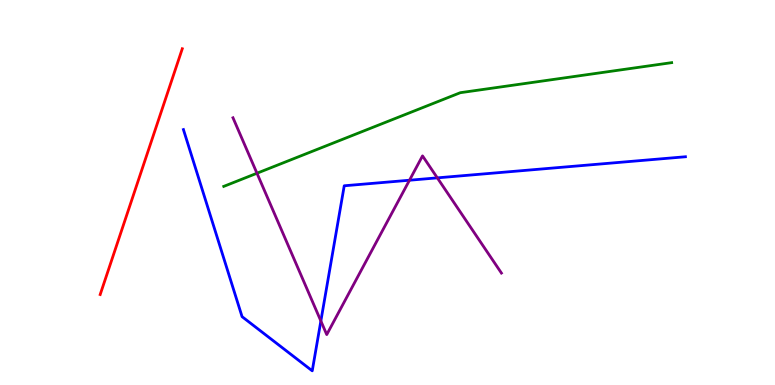[{'lines': ['blue', 'red'], 'intersections': []}, {'lines': ['green', 'red'], 'intersections': []}, {'lines': ['purple', 'red'], 'intersections': []}, {'lines': ['blue', 'green'], 'intersections': []}, {'lines': ['blue', 'purple'], 'intersections': [{'x': 4.14, 'y': 1.66}, {'x': 5.28, 'y': 5.32}, {'x': 5.64, 'y': 5.38}]}, {'lines': ['green', 'purple'], 'intersections': [{'x': 3.32, 'y': 5.5}]}]